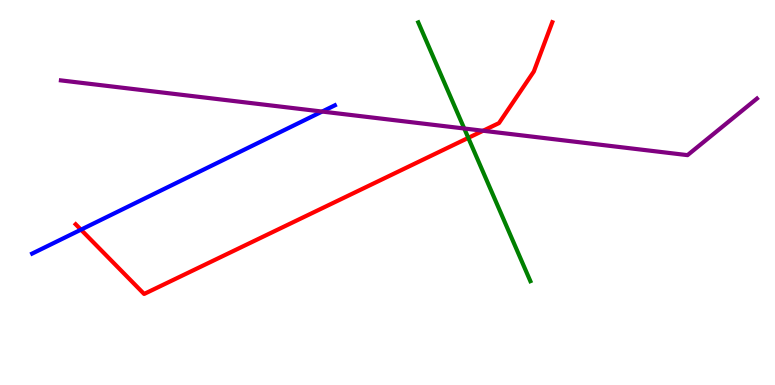[{'lines': ['blue', 'red'], 'intersections': [{'x': 1.04, 'y': 4.03}]}, {'lines': ['green', 'red'], 'intersections': [{'x': 6.04, 'y': 6.42}]}, {'lines': ['purple', 'red'], 'intersections': [{'x': 6.23, 'y': 6.6}]}, {'lines': ['blue', 'green'], 'intersections': []}, {'lines': ['blue', 'purple'], 'intersections': [{'x': 4.16, 'y': 7.1}]}, {'lines': ['green', 'purple'], 'intersections': [{'x': 5.99, 'y': 6.66}]}]